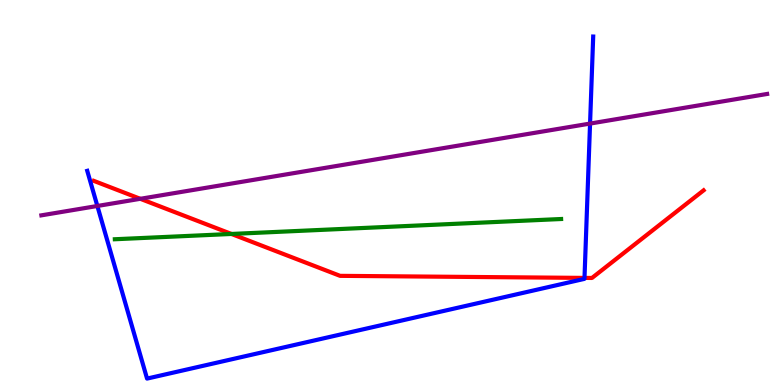[{'lines': ['blue', 'red'], 'intersections': [{'x': 7.54, 'y': 2.78}]}, {'lines': ['green', 'red'], 'intersections': [{'x': 2.99, 'y': 3.92}]}, {'lines': ['purple', 'red'], 'intersections': [{'x': 1.81, 'y': 4.84}]}, {'lines': ['blue', 'green'], 'intersections': []}, {'lines': ['blue', 'purple'], 'intersections': [{'x': 1.26, 'y': 4.65}, {'x': 7.61, 'y': 6.79}]}, {'lines': ['green', 'purple'], 'intersections': []}]